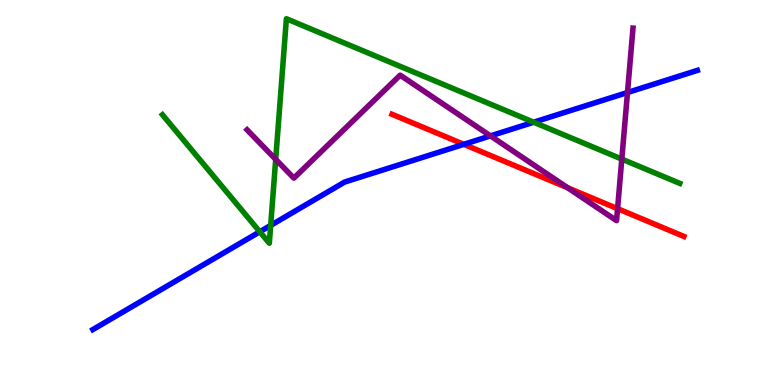[{'lines': ['blue', 'red'], 'intersections': [{'x': 5.98, 'y': 6.25}]}, {'lines': ['green', 'red'], 'intersections': []}, {'lines': ['purple', 'red'], 'intersections': [{'x': 7.33, 'y': 5.12}, {'x': 7.97, 'y': 4.58}]}, {'lines': ['blue', 'green'], 'intersections': [{'x': 3.35, 'y': 3.98}, {'x': 3.49, 'y': 4.15}, {'x': 6.89, 'y': 6.83}]}, {'lines': ['blue', 'purple'], 'intersections': [{'x': 6.33, 'y': 6.47}, {'x': 8.1, 'y': 7.6}]}, {'lines': ['green', 'purple'], 'intersections': [{'x': 3.56, 'y': 5.86}, {'x': 8.02, 'y': 5.87}]}]